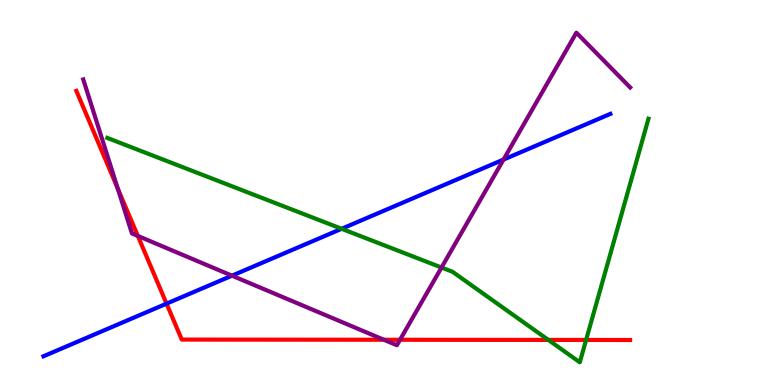[{'lines': ['blue', 'red'], 'intersections': [{'x': 2.15, 'y': 2.11}]}, {'lines': ['green', 'red'], 'intersections': [{'x': 7.08, 'y': 1.17}, {'x': 7.56, 'y': 1.17}]}, {'lines': ['purple', 'red'], 'intersections': [{'x': 1.52, 'y': 5.1}, {'x': 1.78, 'y': 3.87}, {'x': 4.95, 'y': 1.18}, {'x': 5.16, 'y': 1.17}]}, {'lines': ['blue', 'green'], 'intersections': [{'x': 4.41, 'y': 4.06}]}, {'lines': ['blue', 'purple'], 'intersections': [{'x': 2.99, 'y': 2.84}, {'x': 6.5, 'y': 5.86}]}, {'lines': ['green', 'purple'], 'intersections': [{'x': 5.7, 'y': 3.05}]}]